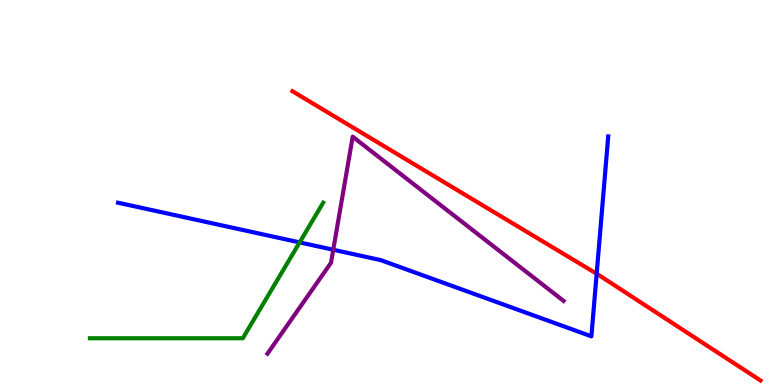[{'lines': ['blue', 'red'], 'intersections': [{'x': 7.7, 'y': 2.89}]}, {'lines': ['green', 'red'], 'intersections': []}, {'lines': ['purple', 'red'], 'intersections': []}, {'lines': ['blue', 'green'], 'intersections': [{'x': 3.87, 'y': 3.7}]}, {'lines': ['blue', 'purple'], 'intersections': [{'x': 4.3, 'y': 3.51}]}, {'lines': ['green', 'purple'], 'intersections': []}]